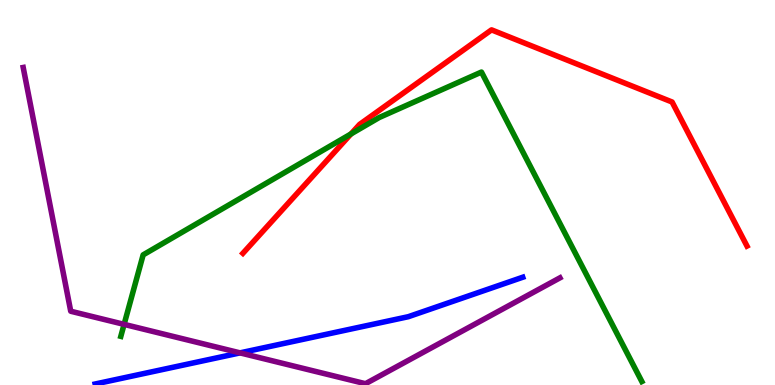[{'lines': ['blue', 'red'], 'intersections': []}, {'lines': ['green', 'red'], 'intersections': [{'x': 4.53, 'y': 6.52}]}, {'lines': ['purple', 'red'], 'intersections': []}, {'lines': ['blue', 'green'], 'intersections': []}, {'lines': ['blue', 'purple'], 'intersections': [{'x': 3.1, 'y': 0.835}]}, {'lines': ['green', 'purple'], 'intersections': [{'x': 1.6, 'y': 1.57}]}]